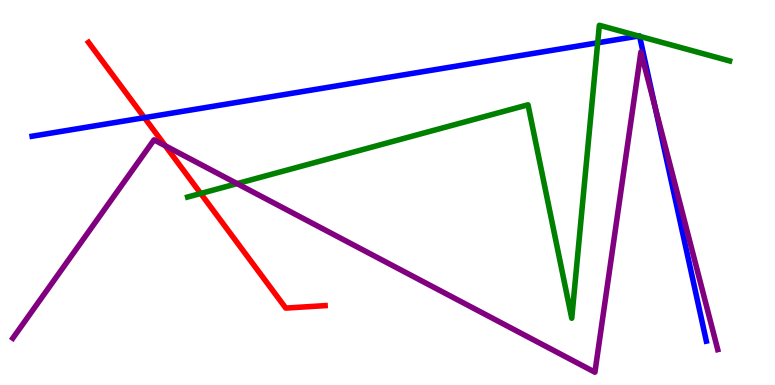[{'lines': ['blue', 'red'], 'intersections': [{'x': 1.86, 'y': 6.94}]}, {'lines': ['green', 'red'], 'intersections': [{'x': 2.59, 'y': 4.97}]}, {'lines': ['purple', 'red'], 'intersections': [{'x': 2.13, 'y': 6.21}]}, {'lines': ['blue', 'green'], 'intersections': [{'x': 7.71, 'y': 8.89}, {'x': 8.24, 'y': 9.06}, {'x': 8.25, 'y': 9.06}]}, {'lines': ['blue', 'purple'], 'intersections': [{'x': 8.45, 'y': 7.23}]}, {'lines': ['green', 'purple'], 'intersections': [{'x': 3.06, 'y': 5.23}]}]